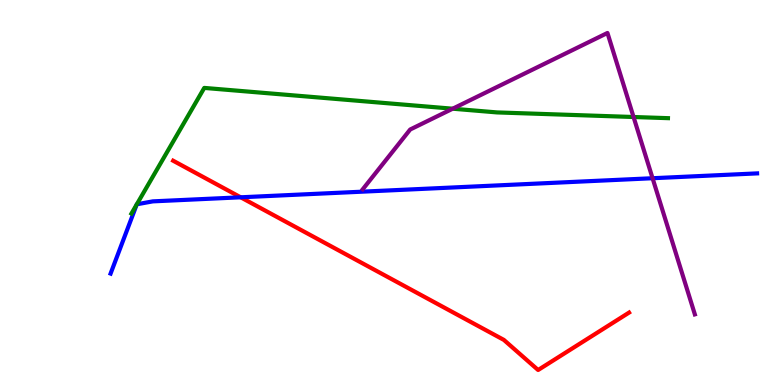[{'lines': ['blue', 'red'], 'intersections': [{'x': 3.11, 'y': 4.88}]}, {'lines': ['green', 'red'], 'intersections': []}, {'lines': ['purple', 'red'], 'intersections': []}, {'lines': ['blue', 'green'], 'intersections': [{'x': 1.77, 'y': 4.69}, {'x': 1.77, 'y': 4.69}]}, {'lines': ['blue', 'purple'], 'intersections': [{'x': 8.42, 'y': 5.37}]}, {'lines': ['green', 'purple'], 'intersections': [{'x': 5.84, 'y': 7.18}, {'x': 8.17, 'y': 6.96}]}]